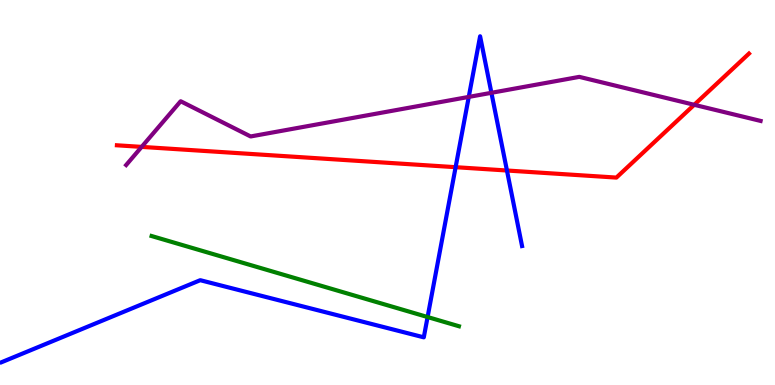[{'lines': ['blue', 'red'], 'intersections': [{'x': 5.88, 'y': 5.66}, {'x': 6.54, 'y': 5.57}]}, {'lines': ['green', 'red'], 'intersections': []}, {'lines': ['purple', 'red'], 'intersections': [{'x': 1.83, 'y': 6.18}, {'x': 8.96, 'y': 7.28}]}, {'lines': ['blue', 'green'], 'intersections': [{'x': 5.52, 'y': 1.77}]}, {'lines': ['blue', 'purple'], 'intersections': [{'x': 6.05, 'y': 7.48}, {'x': 6.34, 'y': 7.59}]}, {'lines': ['green', 'purple'], 'intersections': []}]